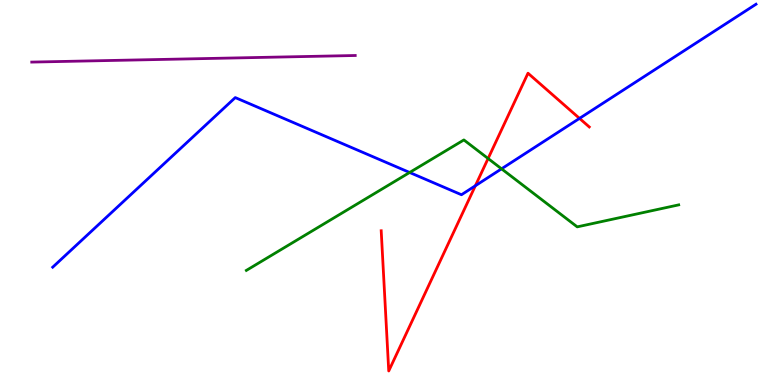[{'lines': ['blue', 'red'], 'intersections': [{'x': 6.13, 'y': 5.18}, {'x': 7.48, 'y': 6.93}]}, {'lines': ['green', 'red'], 'intersections': [{'x': 6.3, 'y': 5.88}]}, {'lines': ['purple', 'red'], 'intersections': []}, {'lines': ['blue', 'green'], 'intersections': [{'x': 5.29, 'y': 5.52}, {'x': 6.47, 'y': 5.62}]}, {'lines': ['blue', 'purple'], 'intersections': []}, {'lines': ['green', 'purple'], 'intersections': []}]